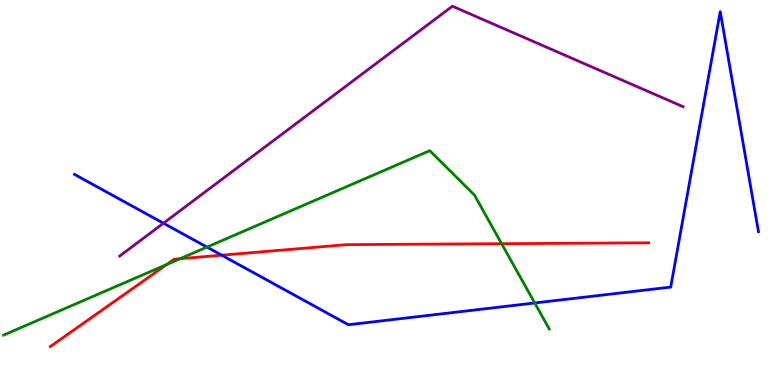[{'lines': ['blue', 'red'], 'intersections': [{'x': 2.86, 'y': 3.37}]}, {'lines': ['green', 'red'], 'intersections': [{'x': 2.15, 'y': 3.13}, {'x': 2.32, 'y': 3.28}, {'x': 6.47, 'y': 3.67}]}, {'lines': ['purple', 'red'], 'intersections': []}, {'lines': ['blue', 'green'], 'intersections': [{'x': 2.67, 'y': 3.58}, {'x': 6.9, 'y': 2.13}]}, {'lines': ['blue', 'purple'], 'intersections': [{'x': 2.11, 'y': 4.2}]}, {'lines': ['green', 'purple'], 'intersections': []}]